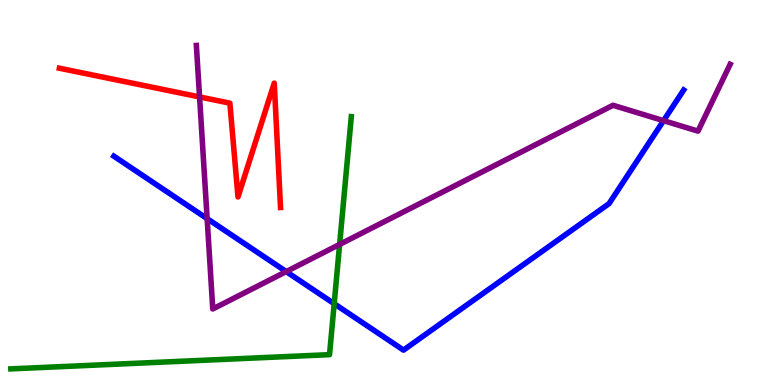[{'lines': ['blue', 'red'], 'intersections': []}, {'lines': ['green', 'red'], 'intersections': []}, {'lines': ['purple', 'red'], 'intersections': [{'x': 2.58, 'y': 7.48}]}, {'lines': ['blue', 'green'], 'intersections': [{'x': 4.31, 'y': 2.11}]}, {'lines': ['blue', 'purple'], 'intersections': [{'x': 2.67, 'y': 4.32}, {'x': 3.69, 'y': 2.95}, {'x': 8.56, 'y': 6.87}]}, {'lines': ['green', 'purple'], 'intersections': [{'x': 4.38, 'y': 3.65}]}]